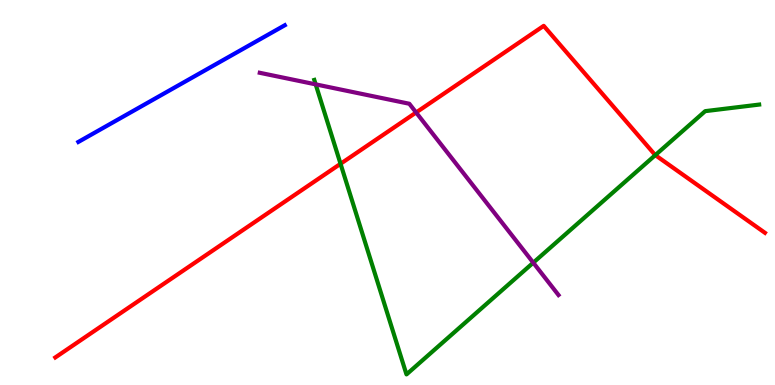[{'lines': ['blue', 'red'], 'intersections': []}, {'lines': ['green', 'red'], 'intersections': [{'x': 4.39, 'y': 5.75}, {'x': 8.46, 'y': 5.97}]}, {'lines': ['purple', 'red'], 'intersections': [{'x': 5.37, 'y': 7.08}]}, {'lines': ['blue', 'green'], 'intersections': []}, {'lines': ['blue', 'purple'], 'intersections': []}, {'lines': ['green', 'purple'], 'intersections': [{'x': 4.07, 'y': 7.81}, {'x': 6.88, 'y': 3.18}]}]